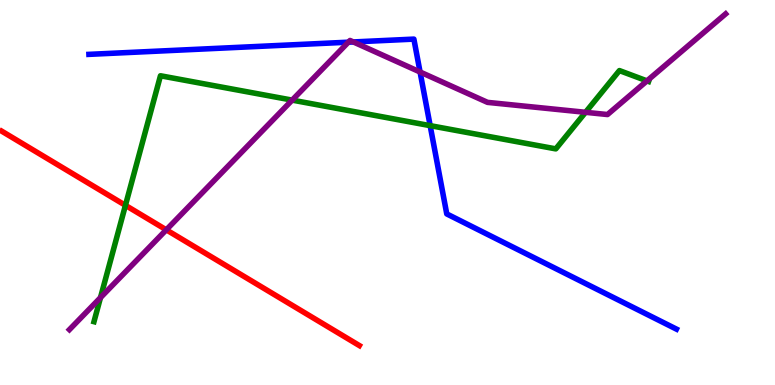[{'lines': ['blue', 'red'], 'intersections': []}, {'lines': ['green', 'red'], 'intersections': [{'x': 1.62, 'y': 4.67}]}, {'lines': ['purple', 'red'], 'intersections': [{'x': 2.15, 'y': 4.03}]}, {'lines': ['blue', 'green'], 'intersections': [{'x': 5.55, 'y': 6.74}]}, {'lines': ['blue', 'purple'], 'intersections': [{'x': 4.5, 'y': 8.9}, {'x': 4.56, 'y': 8.91}, {'x': 5.42, 'y': 8.13}]}, {'lines': ['green', 'purple'], 'intersections': [{'x': 1.3, 'y': 2.27}, {'x': 3.77, 'y': 7.4}, {'x': 7.56, 'y': 7.08}, {'x': 8.35, 'y': 7.9}]}]